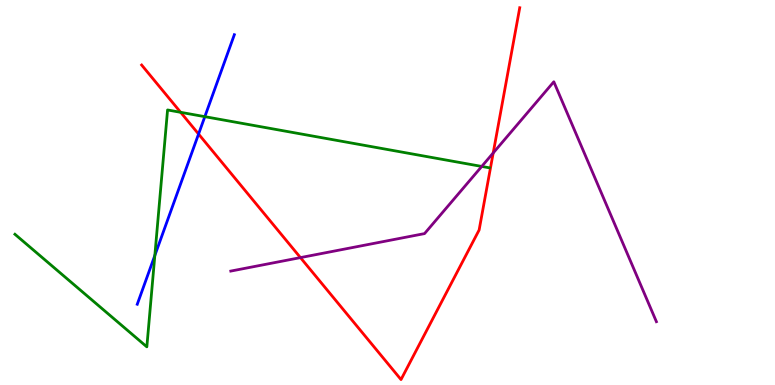[{'lines': ['blue', 'red'], 'intersections': [{'x': 2.56, 'y': 6.52}]}, {'lines': ['green', 'red'], 'intersections': [{'x': 2.33, 'y': 7.08}]}, {'lines': ['purple', 'red'], 'intersections': [{'x': 3.88, 'y': 3.31}, {'x': 6.36, 'y': 6.03}]}, {'lines': ['blue', 'green'], 'intersections': [{'x': 2.0, 'y': 3.36}, {'x': 2.64, 'y': 6.97}]}, {'lines': ['blue', 'purple'], 'intersections': []}, {'lines': ['green', 'purple'], 'intersections': [{'x': 6.22, 'y': 5.68}]}]